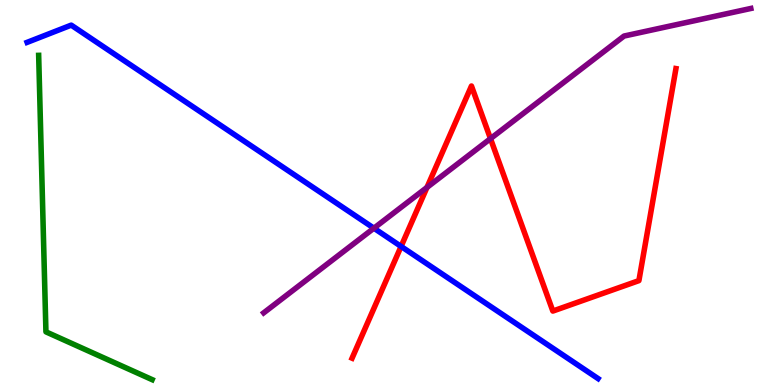[{'lines': ['blue', 'red'], 'intersections': [{'x': 5.18, 'y': 3.6}]}, {'lines': ['green', 'red'], 'intersections': []}, {'lines': ['purple', 'red'], 'intersections': [{'x': 5.51, 'y': 5.13}, {'x': 6.33, 'y': 6.4}]}, {'lines': ['blue', 'green'], 'intersections': []}, {'lines': ['blue', 'purple'], 'intersections': [{'x': 4.82, 'y': 4.07}]}, {'lines': ['green', 'purple'], 'intersections': []}]